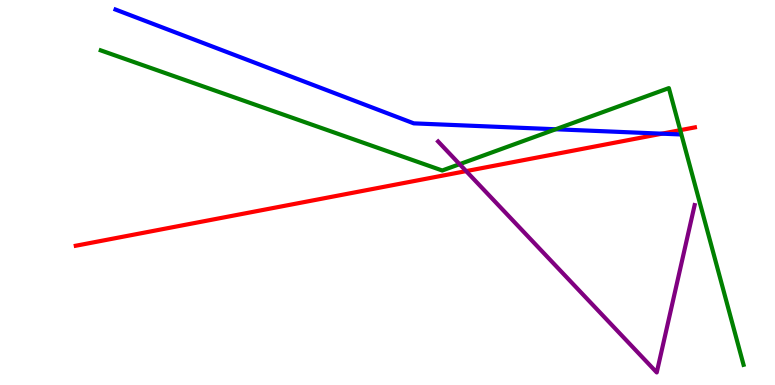[{'lines': ['blue', 'red'], 'intersections': [{'x': 8.54, 'y': 6.53}]}, {'lines': ['green', 'red'], 'intersections': [{'x': 8.78, 'y': 6.62}]}, {'lines': ['purple', 'red'], 'intersections': [{'x': 6.01, 'y': 5.56}]}, {'lines': ['blue', 'green'], 'intersections': [{'x': 7.17, 'y': 6.64}]}, {'lines': ['blue', 'purple'], 'intersections': []}, {'lines': ['green', 'purple'], 'intersections': [{'x': 5.93, 'y': 5.74}]}]